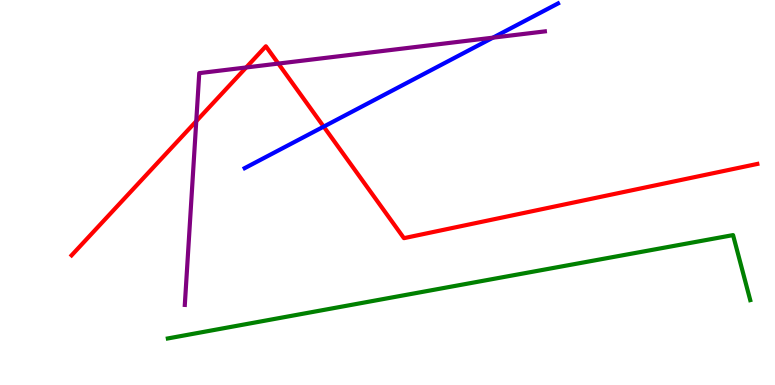[{'lines': ['blue', 'red'], 'intersections': [{'x': 4.18, 'y': 6.71}]}, {'lines': ['green', 'red'], 'intersections': []}, {'lines': ['purple', 'red'], 'intersections': [{'x': 2.53, 'y': 6.85}, {'x': 3.18, 'y': 8.25}, {'x': 3.59, 'y': 8.35}]}, {'lines': ['blue', 'green'], 'intersections': []}, {'lines': ['blue', 'purple'], 'intersections': [{'x': 6.36, 'y': 9.02}]}, {'lines': ['green', 'purple'], 'intersections': []}]